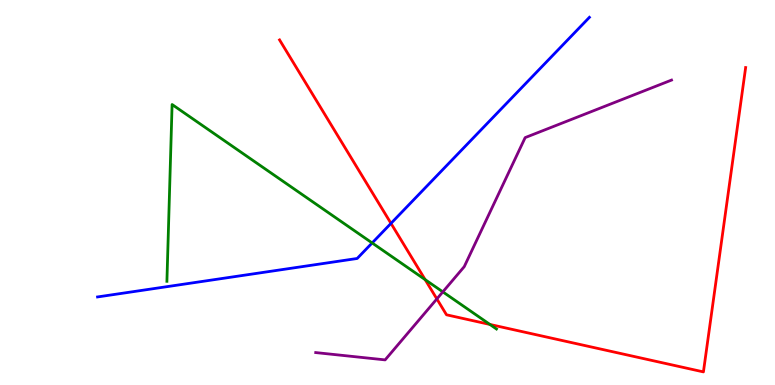[{'lines': ['blue', 'red'], 'intersections': [{'x': 5.04, 'y': 4.2}]}, {'lines': ['green', 'red'], 'intersections': [{'x': 5.49, 'y': 2.74}, {'x': 6.32, 'y': 1.57}]}, {'lines': ['purple', 'red'], 'intersections': [{'x': 5.64, 'y': 2.24}]}, {'lines': ['blue', 'green'], 'intersections': [{'x': 4.8, 'y': 3.69}]}, {'lines': ['blue', 'purple'], 'intersections': []}, {'lines': ['green', 'purple'], 'intersections': [{'x': 5.71, 'y': 2.42}]}]